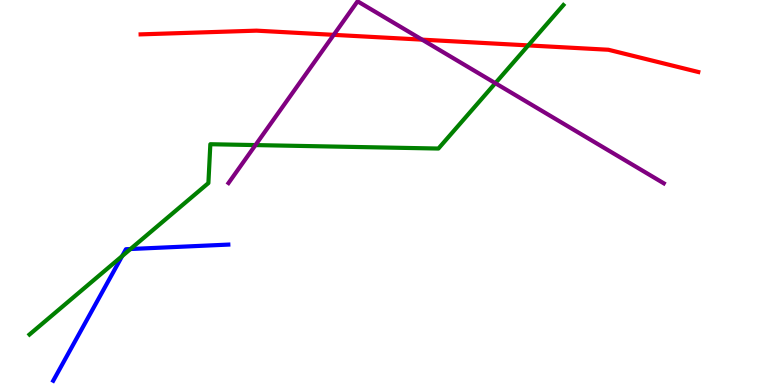[{'lines': ['blue', 'red'], 'intersections': []}, {'lines': ['green', 'red'], 'intersections': [{'x': 6.82, 'y': 8.82}]}, {'lines': ['purple', 'red'], 'intersections': [{'x': 4.31, 'y': 9.09}, {'x': 5.45, 'y': 8.97}]}, {'lines': ['blue', 'green'], 'intersections': [{'x': 1.58, 'y': 3.35}, {'x': 1.68, 'y': 3.53}]}, {'lines': ['blue', 'purple'], 'intersections': []}, {'lines': ['green', 'purple'], 'intersections': [{'x': 3.3, 'y': 6.23}, {'x': 6.39, 'y': 7.84}]}]